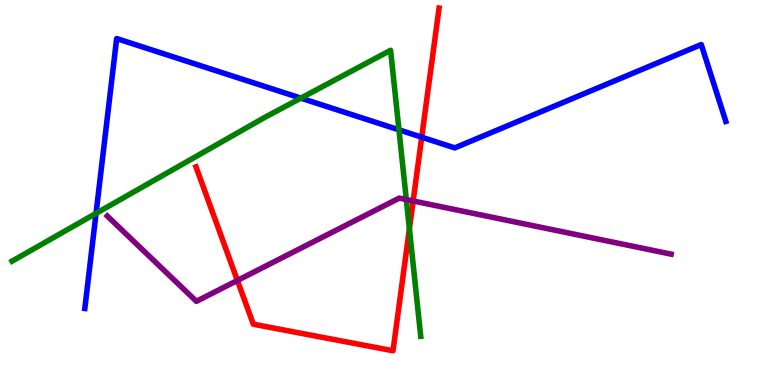[{'lines': ['blue', 'red'], 'intersections': [{'x': 5.44, 'y': 6.44}]}, {'lines': ['green', 'red'], 'intersections': [{'x': 5.28, 'y': 4.06}]}, {'lines': ['purple', 'red'], 'intersections': [{'x': 3.06, 'y': 2.72}, {'x': 5.33, 'y': 4.78}]}, {'lines': ['blue', 'green'], 'intersections': [{'x': 1.24, 'y': 4.46}, {'x': 3.88, 'y': 7.45}, {'x': 5.15, 'y': 6.63}]}, {'lines': ['blue', 'purple'], 'intersections': []}, {'lines': ['green', 'purple'], 'intersections': [{'x': 5.24, 'y': 4.82}]}]